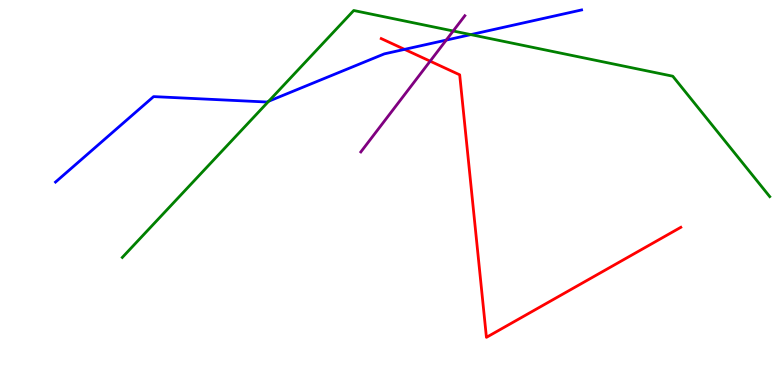[{'lines': ['blue', 'red'], 'intersections': [{'x': 5.22, 'y': 8.72}]}, {'lines': ['green', 'red'], 'intersections': []}, {'lines': ['purple', 'red'], 'intersections': [{'x': 5.55, 'y': 8.41}]}, {'lines': ['blue', 'green'], 'intersections': [{'x': 3.47, 'y': 7.37}, {'x': 6.07, 'y': 9.1}]}, {'lines': ['blue', 'purple'], 'intersections': [{'x': 5.76, 'y': 8.96}]}, {'lines': ['green', 'purple'], 'intersections': [{'x': 5.85, 'y': 9.2}]}]